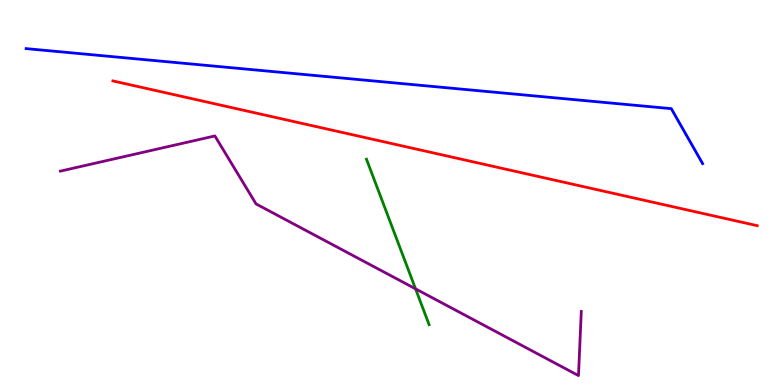[{'lines': ['blue', 'red'], 'intersections': []}, {'lines': ['green', 'red'], 'intersections': []}, {'lines': ['purple', 'red'], 'intersections': []}, {'lines': ['blue', 'green'], 'intersections': []}, {'lines': ['blue', 'purple'], 'intersections': []}, {'lines': ['green', 'purple'], 'intersections': [{'x': 5.36, 'y': 2.5}]}]